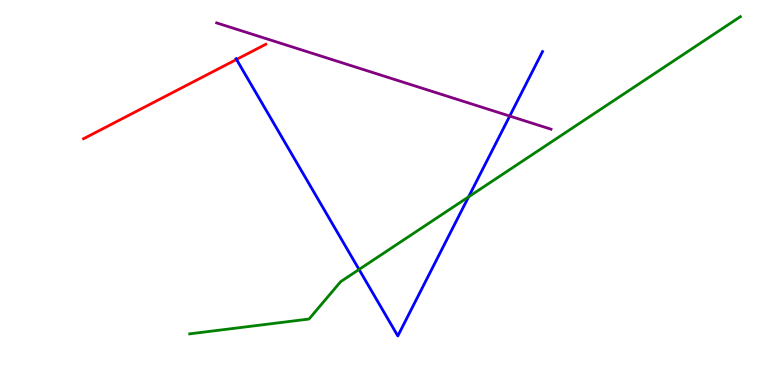[{'lines': ['blue', 'red'], 'intersections': [{'x': 3.05, 'y': 8.46}]}, {'lines': ['green', 'red'], 'intersections': []}, {'lines': ['purple', 'red'], 'intersections': []}, {'lines': ['blue', 'green'], 'intersections': [{'x': 4.63, 'y': 3.0}, {'x': 6.05, 'y': 4.89}]}, {'lines': ['blue', 'purple'], 'intersections': [{'x': 6.58, 'y': 6.99}]}, {'lines': ['green', 'purple'], 'intersections': []}]